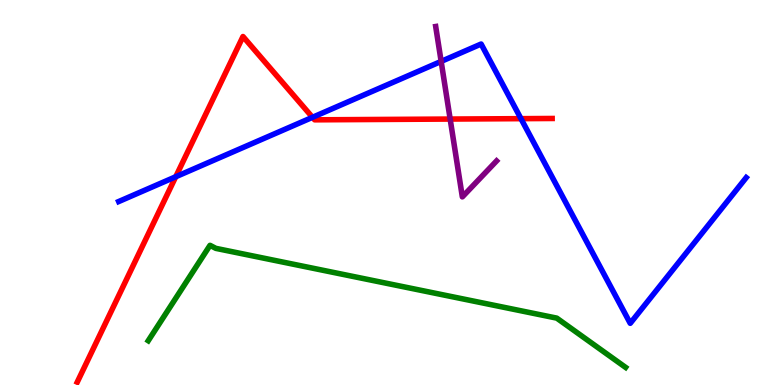[{'lines': ['blue', 'red'], 'intersections': [{'x': 2.27, 'y': 5.41}, {'x': 4.03, 'y': 6.95}, {'x': 6.72, 'y': 6.92}]}, {'lines': ['green', 'red'], 'intersections': []}, {'lines': ['purple', 'red'], 'intersections': [{'x': 5.81, 'y': 6.91}]}, {'lines': ['blue', 'green'], 'intersections': []}, {'lines': ['blue', 'purple'], 'intersections': [{'x': 5.69, 'y': 8.41}]}, {'lines': ['green', 'purple'], 'intersections': []}]